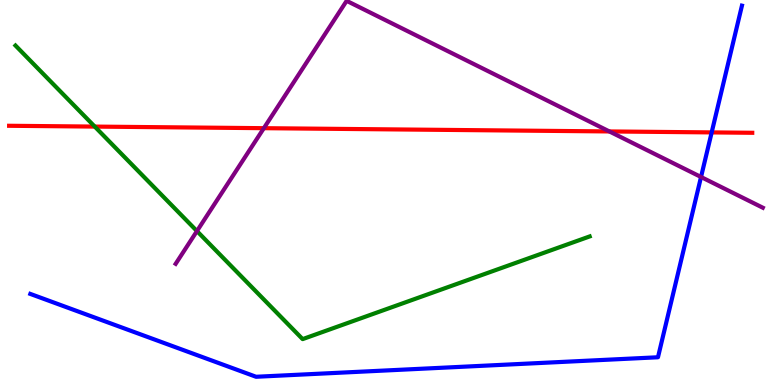[{'lines': ['blue', 'red'], 'intersections': [{'x': 9.18, 'y': 6.56}]}, {'lines': ['green', 'red'], 'intersections': [{'x': 1.22, 'y': 6.71}]}, {'lines': ['purple', 'red'], 'intersections': [{'x': 3.4, 'y': 6.67}, {'x': 7.86, 'y': 6.59}]}, {'lines': ['blue', 'green'], 'intersections': []}, {'lines': ['blue', 'purple'], 'intersections': [{'x': 9.05, 'y': 5.4}]}, {'lines': ['green', 'purple'], 'intersections': [{'x': 2.54, 'y': 4.0}]}]